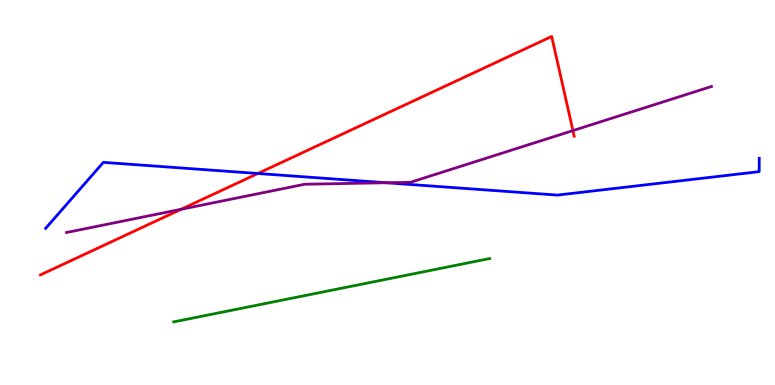[{'lines': ['blue', 'red'], 'intersections': [{'x': 3.33, 'y': 5.49}]}, {'lines': ['green', 'red'], 'intersections': []}, {'lines': ['purple', 'red'], 'intersections': [{'x': 2.34, 'y': 4.56}, {'x': 7.39, 'y': 6.61}]}, {'lines': ['blue', 'green'], 'intersections': []}, {'lines': ['blue', 'purple'], 'intersections': [{'x': 4.98, 'y': 5.25}]}, {'lines': ['green', 'purple'], 'intersections': []}]